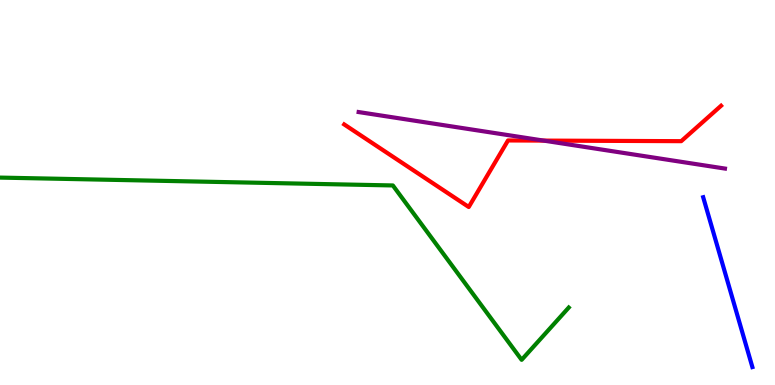[{'lines': ['blue', 'red'], 'intersections': []}, {'lines': ['green', 'red'], 'intersections': []}, {'lines': ['purple', 'red'], 'intersections': [{'x': 7.01, 'y': 6.35}]}, {'lines': ['blue', 'green'], 'intersections': []}, {'lines': ['blue', 'purple'], 'intersections': []}, {'lines': ['green', 'purple'], 'intersections': []}]